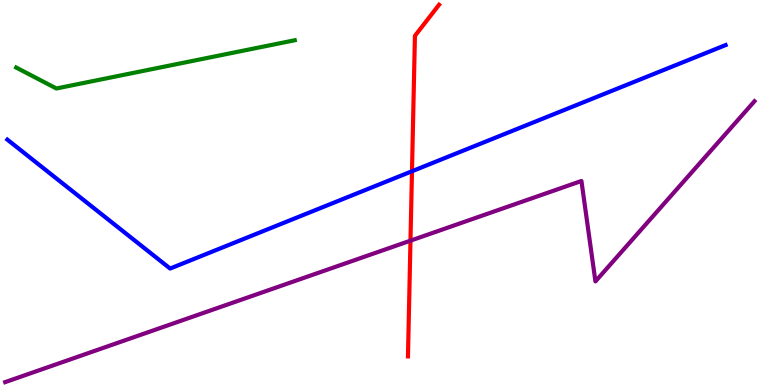[{'lines': ['blue', 'red'], 'intersections': [{'x': 5.32, 'y': 5.55}]}, {'lines': ['green', 'red'], 'intersections': []}, {'lines': ['purple', 'red'], 'intersections': [{'x': 5.3, 'y': 3.75}]}, {'lines': ['blue', 'green'], 'intersections': []}, {'lines': ['blue', 'purple'], 'intersections': []}, {'lines': ['green', 'purple'], 'intersections': []}]